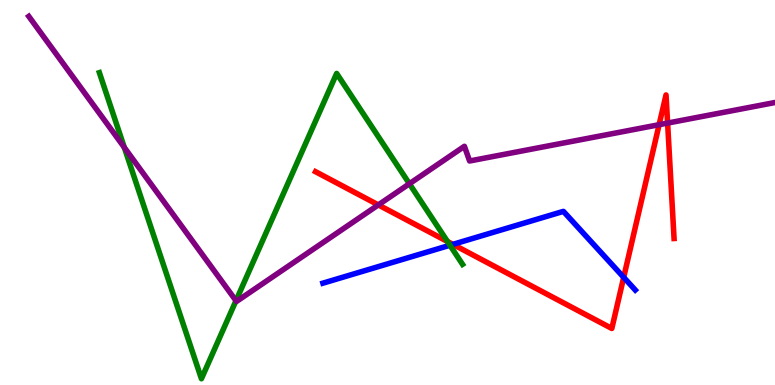[{'lines': ['blue', 'red'], 'intersections': [{'x': 5.84, 'y': 3.65}, {'x': 8.05, 'y': 2.8}]}, {'lines': ['green', 'red'], 'intersections': [{'x': 5.77, 'y': 3.73}]}, {'lines': ['purple', 'red'], 'intersections': [{'x': 4.88, 'y': 4.68}, {'x': 8.5, 'y': 6.76}, {'x': 8.61, 'y': 6.8}]}, {'lines': ['blue', 'green'], 'intersections': [{'x': 5.81, 'y': 3.63}]}, {'lines': ['blue', 'purple'], 'intersections': []}, {'lines': ['green', 'purple'], 'intersections': [{'x': 1.6, 'y': 6.17}, {'x': 3.04, 'y': 2.19}, {'x': 5.28, 'y': 5.23}]}]